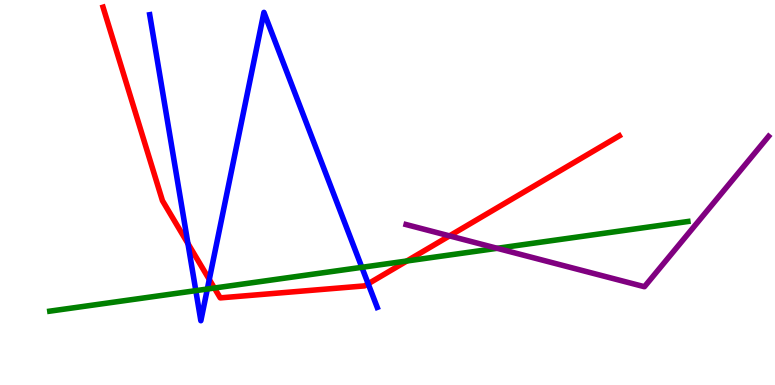[{'lines': ['blue', 'red'], 'intersections': [{'x': 2.43, 'y': 3.67}, {'x': 2.7, 'y': 2.74}, {'x': 4.75, 'y': 2.63}]}, {'lines': ['green', 'red'], 'intersections': [{'x': 2.77, 'y': 2.52}, {'x': 5.25, 'y': 3.22}]}, {'lines': ['purple', 'red'], 'intersections': [{'x': 5.8, 'y': 3.87}]}, {'lines': ['blue', 'green'], 'intersections': [{'x': 2.53, 'y': 2.45}, {'x': 2.68, 'y': 2.49}, {'x': 4.67, 'y': 3.06}]}, {'lines': ['blue', 'purple'], 'intersections': []}, {'lines': ['green', 'purple'], 'intersections': [{'x': 6.41, 'y': 3.55}]}]